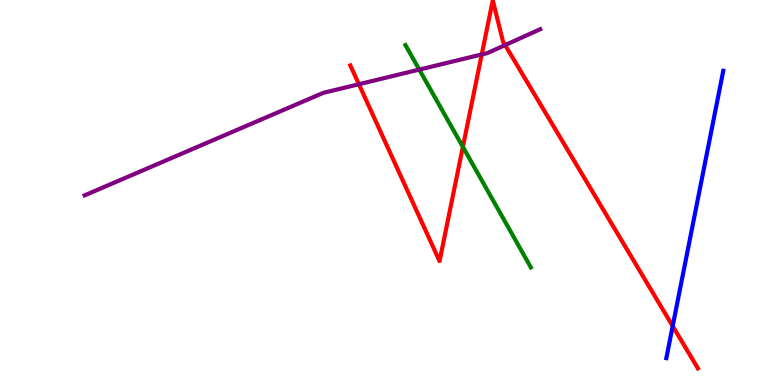[{'lines': ['blue', 'red'], 'intersections': [{'x': 8.68, 'y': 1.53}]}, {'lines': ['green', 'red'], 'intersections': [{'x': 5.97, 'y': 6.18}]}, {'lines': ['purple', 'red'], 'intersections': [{'x': 4.63, 'y': 7.81}, {'x': 6.22, 'y': 8.59}, {'x': 6.52, 'y': 8.83}]}, {'lines': ['blue', 'green'], 'intersections': []}, {'lines': ['blue', 'purple'], 'intersections': []}, {'lines': ['green', 'purple'], 'intersections': [{'x': 5.41, 'y': 8.19}]}]